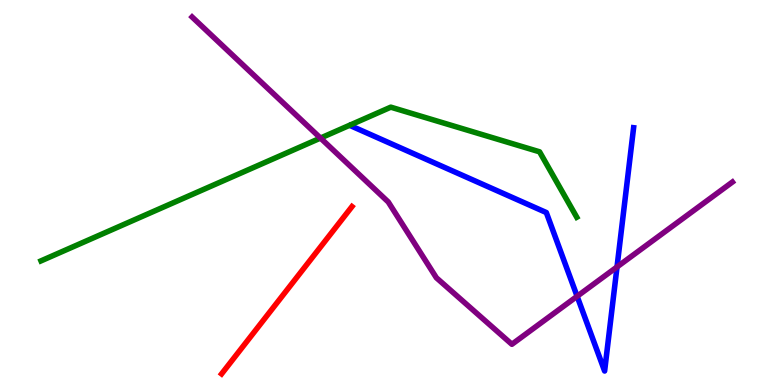[{'lines': ['blue', 'red'], 'intersections': []}, {'lines': ['green', 'red'], 'intersections': []}, {'lines': ['purple', 'red'], 'intersections': []}, {'lines': ['blue', 'green'], 'intersections': []}, {'lines': ['blue', 'purple'], 'intersections': [{'x': 7.45, 'y': 2.3}, {'x': 7.96, 'y': 3.07}]}, {'lines': ['green', 'purple'], 'intersections': [{'x': 4.14, 'y': 6.41}]}]